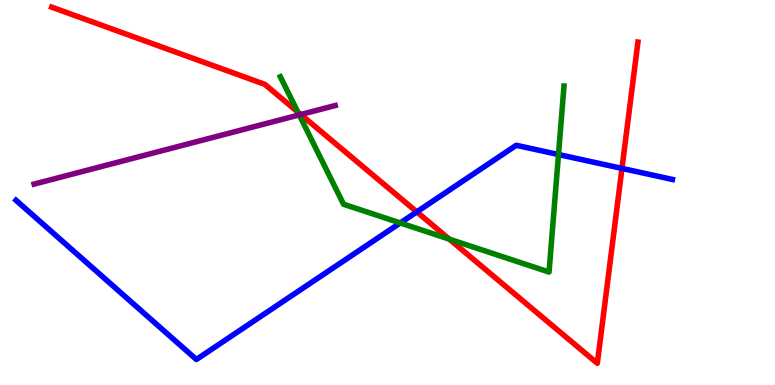[{'lines': ['blue', 'red'], 'intersections': [{'x': 5.38, 'y': 4.5}, {'x': 8.03, 'y': 5.63}]}, {'lines': ['green', 'red'], 'intersections': [{'x': 3.84, 'y': 7.09}, {'x': 5.8, 'y': 3.79}]}, {'lines': ['purple', 'red'], 'intersections': [{'x': 3.88, 'y': 7.03}]}, {'lines': ['blue', 'green'], 'intersections': [{'x': 5.16, 'y': 4.21}, {'x': 7.21, 'y': 5.99}]}, {'lines': ['blue', 'purple'], 'intersections': []}, {'lines': ['green', 'purple'], 'intersections': [{'x': 3.86, 'y': 7.02}]}]